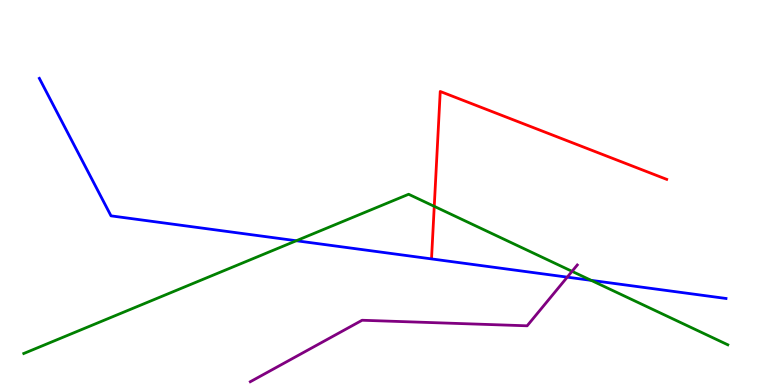[{'lines': ['blue', 'red'], 'intersections': []}, {'lines': ['green', 'red'], 'intersections': [{'x': 5.6, 'y': 4.64}]}, {'lines': ['purple', 'red'], 'intersections': []}, {'lines': ['blue', 'green'], 'intersections': [{'x': 3.82, 'y': 3.75}, {'x': 7.63, 'y': 2.72}]}, {'lines': ['blue', 'purple'], 'intersections': [{'x': 7.32, 'y': 2.8}]}, {'lines': ['green', 'purple'], 'intersections': [{'x': 7.38, 'y': 2.95}]}]